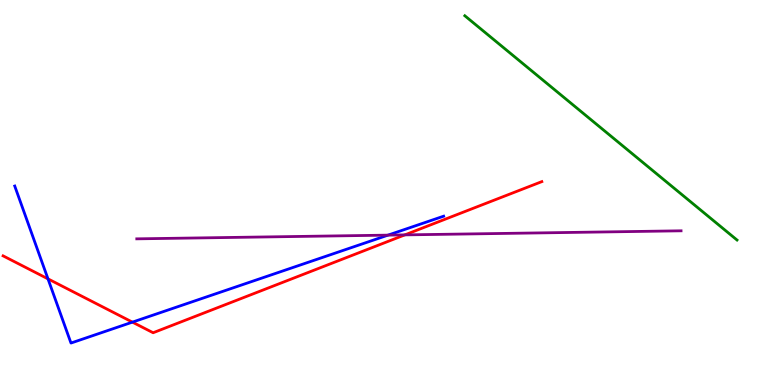[{'lines': ['blue', 'red'], 'intersections': [{'x': 0.619, 'y': 2.76}, {'x': 1.71, 'y': 1.63}]}, {'lines': ['green', 'red'], 'intersections': []}, {'lines': ['purple', 'red'], 'intersections': [{'x': 5.22, 'y': 3.9}]}, {'lines': ['blue', 'green'], 'intersections': []}, {'lines': ['blue', 'purple'], 'intersections': [{'x': 5.01, 'y': 3.89}]}, {'lines': ['green', 'purple'], 'intersections': []}]